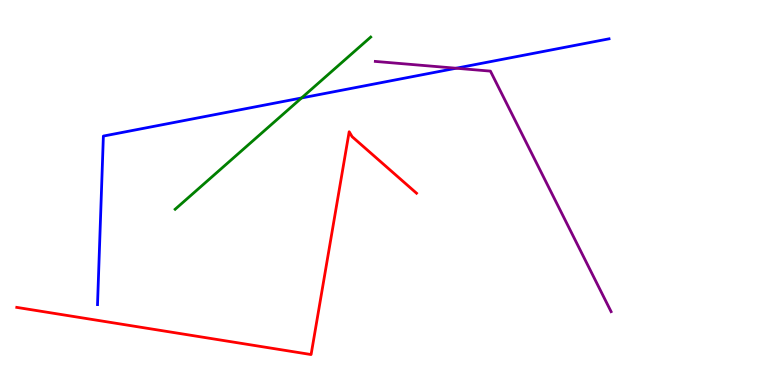[{'lines': ['blue', 'red'], 'intersections': []}, {'lines': ['green', 'red'], 'intersections': []}, {'lines': ['purple', 'red'], 'intersections': []}, {'lines': ['blue', 'green'], 'intersections': [{'x': 3.89, 'y': 7.46}]}, {'lines': ['blue', 'purple'], 'intersections': [{'x': 5.89, 'y': 8.23}]}, {'lines': ['green', 'purple'], 'intersections': []}]